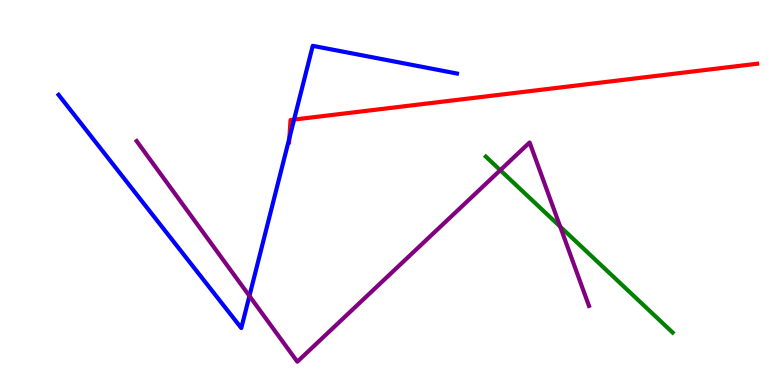[{'lines': ['blue', 'red'], 'intersections': [{'x': 3.73, 'y': 6.41}, {'x': 3.79, 'y': 6.89}]}, {'lines': ['green', 'red'], 'intersections': []}, {'lines': ['purple', 'red'], 'intersections': []}, {'lines': ['blue', 'green'], 'intersections': []}, {'lines': ['blue', 'purple'], 'intersections': [{'x': 3.22, 'y': 2.31}]}, {'lines': ['green', 'purple'], 'intersections': [{'x': 6.45, 'y': 5.58}, {'x': 7.23, 'y': 4.11}]}]